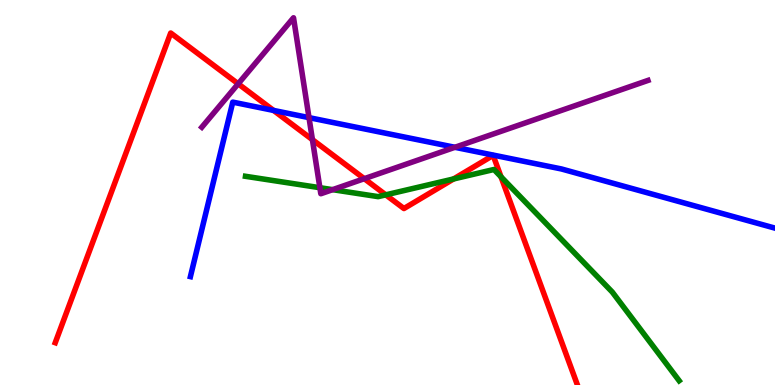[{'lines': ['blue', 'red'], 'intersections': [{'x': 3.53, 'y': 7.13}]}, {'lines': ['green', 'red'], 'intersections': [{'x': 4.98, 'y': 4.94}, {'x': 5.85, 'y': 5.35}, {'x': 6.46, 'y': 5.41}]}, {'lines': ['purple', 'red'], 'intersections': [{'x': 3.07, 'y': 7.82}, {'x': 4.03, 'y': 6.37}, {'x': 4.7, 'y': 5.36}]}, {'lines': ['blue', 'green'], 'intersections': []}, {'lines': ['blue', 'purple'], 'intersections': [{'x': 3.99, 'y': 6.94}, {'x': 5.87, 'y': 6.17}]}, {'lines': ['green', 'purple'], 'intersections': [{'x': 4.13, 'y': 5.12}, {'x': 4.29, 'y': 5.07}]}]